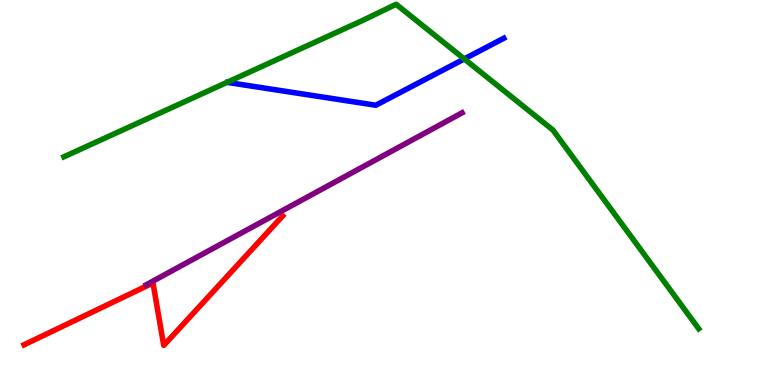[{'lines': ['blue', 'red'], 'intersections': []}, {'lines': ['green', 'red'], 'intersections': []}, {'lines': ['purple', 'red'], 'intersections': []}, {'lines': ['blue', 'green'], 'intersections': [{'x': 5.99, 'y': 8.47}]}, {'lines': ['blue', 'purple'], 'intersections': []}, {'lines': ['green', 'purple'], 'intersections': []}]